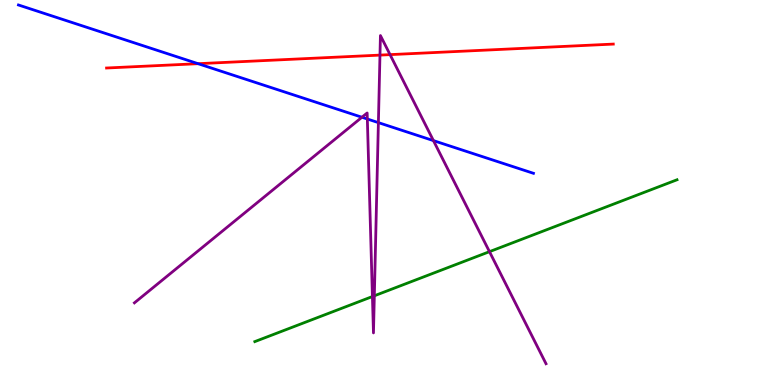[{'lines': ['blue', 'red'], 'intersections': [{'x': 2.56, 'y': 8.35}]}, {'lines': ['green', 'red'], 'intersections': []}, {'lines': ['purple', 'red'], 'intersections': [{'x': 4.9, 'y': 8.57}, {'x': 5.03, 'y': 8.58}]}, {'lines': ['blue', 'green'], 'intersections': []}, {'lines': ['blue', 'purple'], 'intersections': [{'x': 4.67, 'y': 6.95}, {'x': 4.74, 'y': 6.91}, {'x': 4.88, 'y': 6.81}, {'x': 5.59, 'y': 6.35}]}, {'lines': ['green', 'purple'], 'intersections': [{'x': 4.81, 'y': 2.3}, {'x': 4.83, 'y': 2.32}, {'x': 6.32, 'y': 3.46}]}]